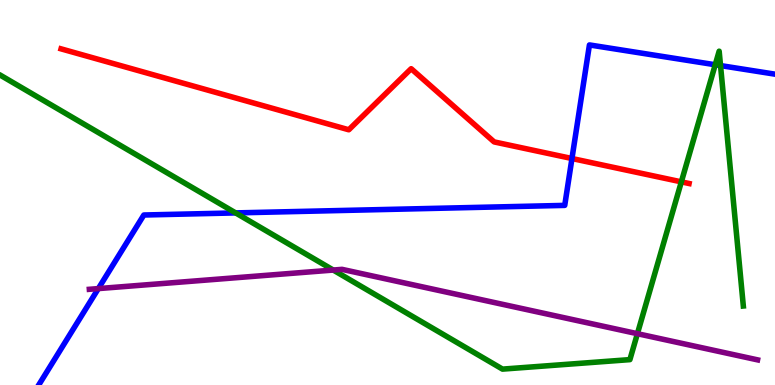[{'lines': ['blue', 'red'], 'intersections': [{'x': 7.38, 'y': 5.88}]}, {'lines': ['green', 'red'], 'intersections': [{'x': 8.79, 'y': 5.28}]}, {'lines': ['purple', 'red'], 'intersections': []}, {'lines': ['blue', 'green'], 'intersections': [{'x': 3.04, 'y': 4.47}, {'x': 9.23, 'y': 8.32}, {'x': 9.3, 'y': 8.3}]}, {'lines': ['blue', 'purple'], 'intersections': [{'x': 1.27, 'y': 2.5}]}, {'lines': ['green', 'purple'], 'intersections': [{'x': 4.3, 'y': 2.99}, {'x': 8.22, 'y': 1.33}]}]